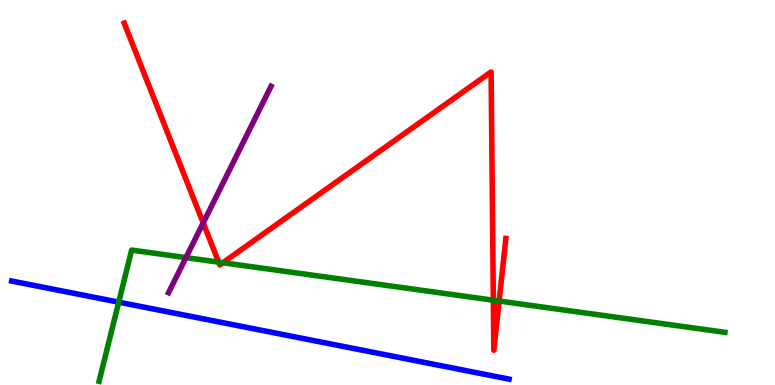[{'lines': ['blue', 'red'], 'intersections': []}, {'lines': ['green', 'red'], 'intersections': [{'x': 2.82, 'y': 3.19}, {'x': 2.88, 'y': 3.18}, {'x': 6.37, 'y': 2.2}, {'x': 6.44, 'y': 2.18}]}, {'lines': ['purple', 'red'], 'intersections': [{'x': 2.62, 'y': 4.21}]}, {'lines': ['blue', 'green'], 'intersections': [{'x': 1.53, 'y': 2.15}]}, {'lines': ['blue', 'purple'], 'intersections': []}, {'lines': ['green', 'purple'], 'intersections': [{'x': 2.4, 'y': 3.31}]}]